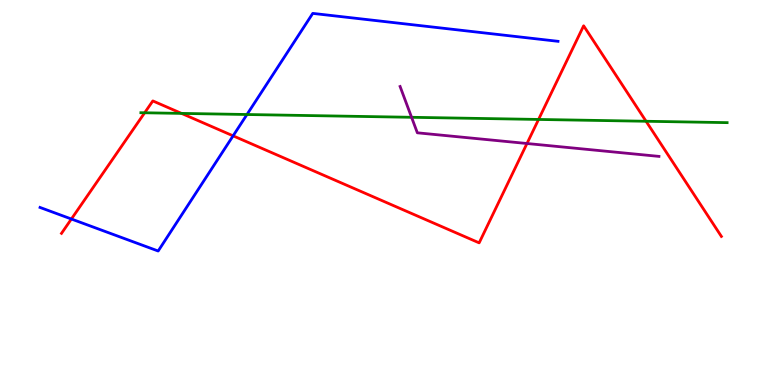[{'lines': ['blue', 'red'], 'intersections': [{'x': 0.921, 'y': 4.31}, {'x': 3.01, 'y': 6.47}]}, {'lines': ['green', 'red'], 'intersections': [{'x': 1.87, 'y': 7.07}, {'x': 2.34, 'y': 7.05}, {'x': 6.95, 'y': 6.9}, {'x': 8.34, 'y': 6.85}]}, {'lines': ['purple', 'red'], 'intersections': [{'x': 6.8, 'y': 6.27}]}, {'lines': ['blue', 'green'], 'intersections': [{'x': 3.19, 'y': 7.03}]}, {'lines': ['blue', 'purple'], 'intersections': []}, {'lines': ['green', 'purple'], 'intersections': [{'x': 5.31, 'y': 6.95}]}]